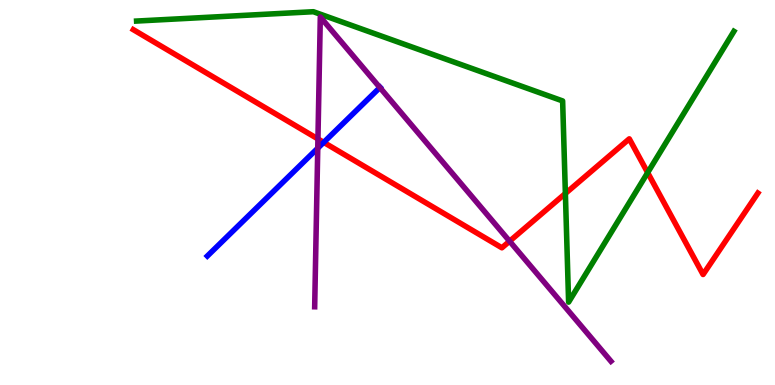[{'lines': ['blue', 'red'], 'intersections': [{'x': 4.18, 'y': 6.3}]}, {'lines': ['green', 'red'], 'intersections': [{'x': 7.3, 'y': 4.97}, {'x': 8.36, 'y': 5.52}]}, {'lines': ['purple', 'red'], 'intersections': [{'x': 4.1, 'y': 6.39}, {'x': 6.58, 'y': 3.73}]}, {'lines': ['blue', 'green'], 'intersections': []}, {'lines': ['blue', 'purple'], 'intersections': [{'x': 4.1, 'y': 6.15}, {'x': 4.9, 'y': 7.73}]}, {'lines': ['green', 'purple'], 'intersections': []}]